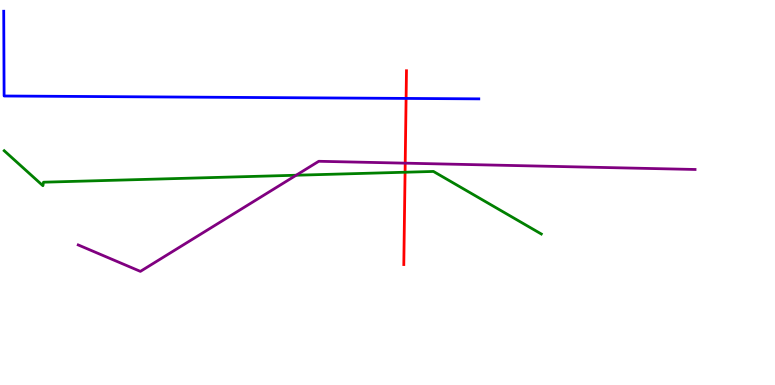[{'lines': ['blue', 'red'], 'intersections': [{'x': 5.24, 'y': 7.44}]}, {'lines': ['green', 'red'], 'intersections': [{'x': 5.23, 'y': 5.53}]}, {'lines': ['purple', 'red'], 'intersections': [{'x': 5.23, 'y': 5.76}]}, {'lines': ['blue', 'green'], 'intersections': []}, {'lines': ['blue', 'purple'], 'intersections': []}, {'lines': ['green', 'purple'], 'intersections': [{'x': 3.82, 'y': 5.45}]}]